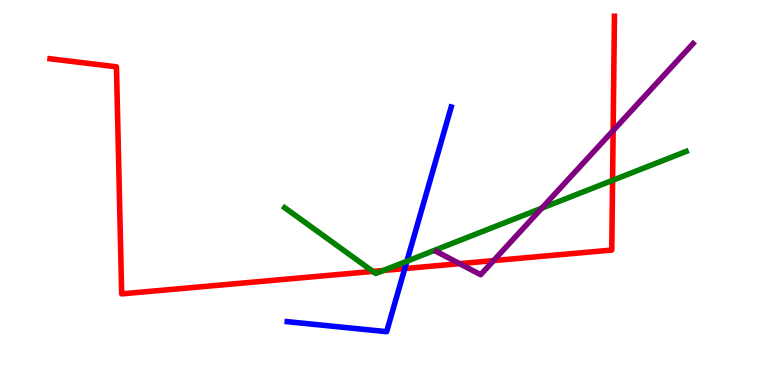[{'lines': ['blue', 'red'], 'intersections': [{'x': 5.22, 'y': 3.02}]}, {'lines': ['green', 'red'], 'intersections': [{'x': 4.81, 'y': 2.95}, {'x': 4.95, 'y': 2.97}, {'x': 7.9, 'y': 5.32}]}, {'lines': ['purple', 'red'], 'intersections': [{'x': 5.93, 'y': 3.15}, {'x': 6.37, 'y': 3.23}, {'x': 7.91, 'y': 6.61}]}, {'lines': ['blue', 'green'], 'intersections': [{'x': 5.25, 'y': 3.22}]}, {'lines': ['blue', 'purple'], 'intersections': []}, {'lines': ['green', 'purple'], 'intersections': [{'x': 6.99, 'y': 4.59}]}]